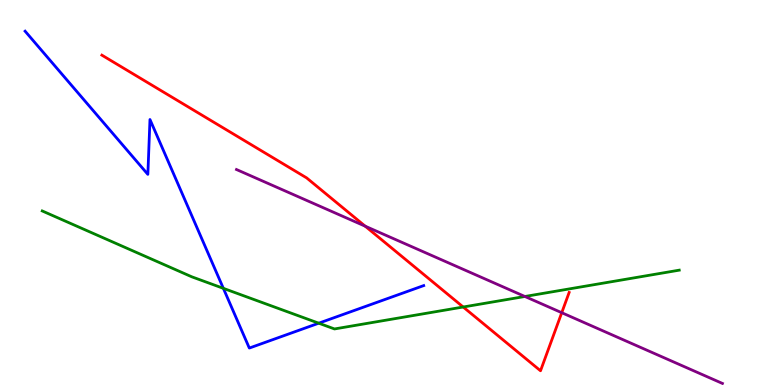[{'lines': ['blue', 'red'], 'intersections': []}, {'lines': ['green', 'red'], 'intersections': [{'x': 5.98, 'y': 2.03}]}, {'lines': ['purple', 'red'], 'intersections': [{'x': 4.71, 'y': 4.13}, {'x': 7.25, 'y': 1.88}]}, {'lines': ['blue', 'green'], 'intersections': [{'x': 2.88, 'y': 2.51}, {'x': 4.11, 'y': 1.61}]}, {'lines': ['blue', 'purple'], 'intersections': []}, {'lines': ['green', 'purple'], 'intersections': [{'x': 6.77, 'y': 2.3}]}]